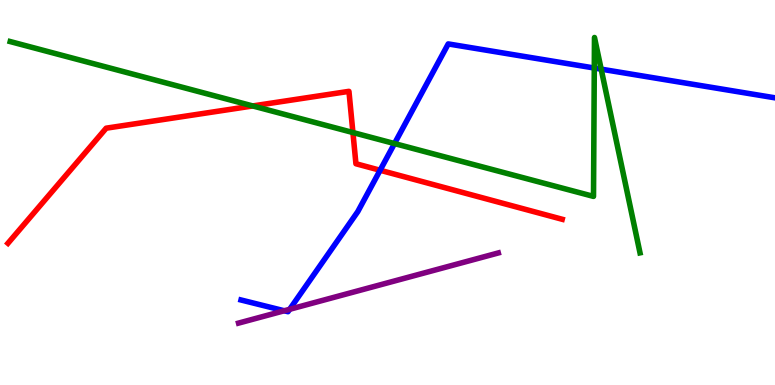[{'lines': ['blue', 'red'], 'intersections': [{'x': 4.9, 'y': 5.58}]}, {'lines': ['green', 'red'], 'intersections': [{'x': 3.26, 'y': 7.25}, {'x': 4.55, 'y': 6.56}]}, {'lines': ['purple', 'red'], 'intersections': []}, {'lines': ['blue', 'green'], 'intersections': [{'x': 5.09, 'y': 6.27}, {'x': 7.67, 'y': 8.23}, {'x': 7.76, 'y': 8.2}]}, {'lines': ['blue', 'purple'], 'intersections': [{'x': 3.67, 'y': 1.93}, {'x': 3.74, 'y': 1.97}]}, {'lines': ['green', 'purple'], 'intersections': []}]